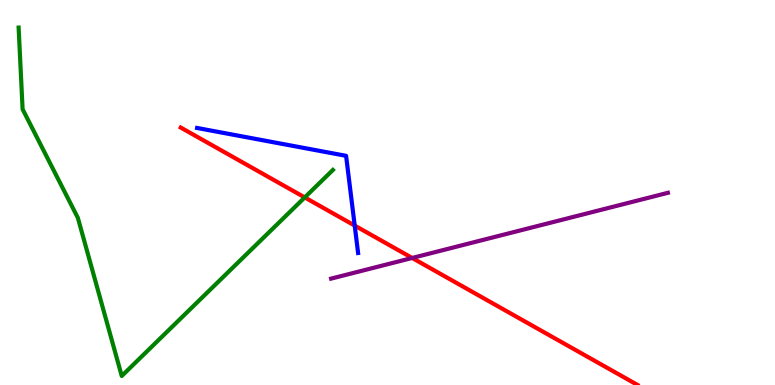[{'lines': ['blue', 'red'], 'intersections': [{'x': 4.58, 'y': 4.14}]}, {'lines': ['green', 'red'], 'intersections': [{'x': 3.93, 'y': 4.87}]}, {'lines': ['purple', 'red'], 'intersections': [{'x': 5.32, 'y': 3.3}]}, {'lines': ['blue', 'green'], 'intersections': []}, {'lines': ['blue', 'purple'], 'intersections': []}, {'lines': ['green', 'purple'], 'intersections': []}]